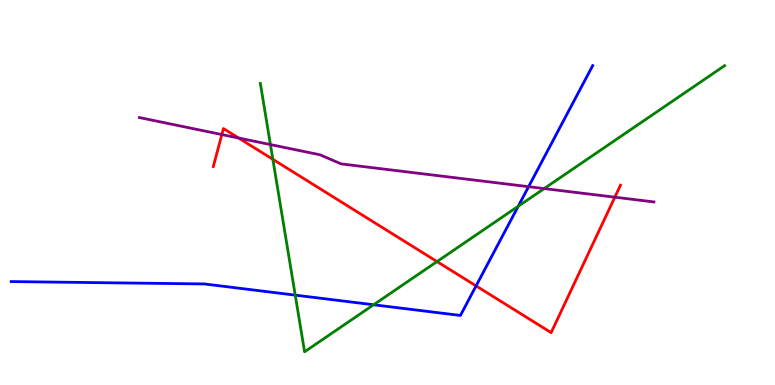[{'lines': ['blue', 'red'], 'intersections': [{'x': 6.14, 'y': 2.57}]}, {'lines': ['green', 'red'], 'intersections': [{'x': 3.52, 'y': 5.86}, {'x': 5.64, 'y': 3.21}]}, {'lines': ['purple', 'red'], 'intersections': [{'x': 2.86, 'y': 6.51}, {'x': 3.08, 'y': 6.42}, {'x': 7.93, 'y': 4.88}]}, {'lines': ['blue', 'green'], 'intersections': [{'x': 3.81, 'y': 2.33}, {'x': 4.82, 'y': 2.08}, {'x': 6.69, 'y': 4.64}]}, {'lines': ['blue', 'purple'], 'intersections': [{'x': 6.82, 'y': 5.15}]}, {'lines': ['green', 'purple'], 'intersections': [{'x': 3.49, 'y': 6.24}, {'x': 7.02, 'y': 5.1}]}]